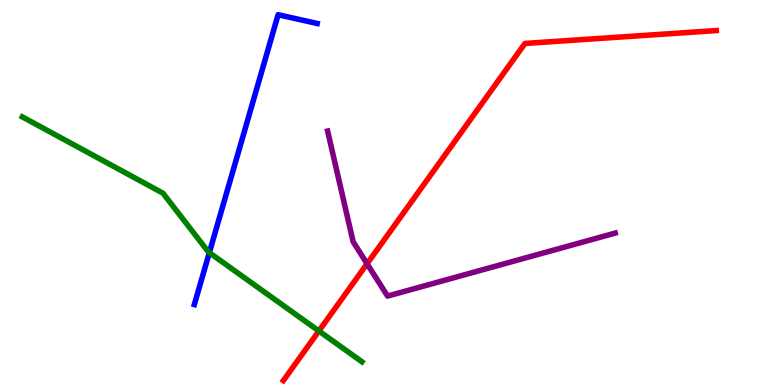[{'lines': ['blue', 'red'], 'intersections': []}, {'lines': ['green', 'red'], 'intersections': [{'x': 4.11, 'y': 1.4}]}, {'lines': ['purple', 'red'], 'intersections': [{'x': 4.74, 'y': 3.15}]}, {'lines': ['blue', 'green'], 'intersections': [{'x': 2.7, 'y': 3.44}]}, {'lines': ['blue', 'purple'], 'intersections': []}, {'lines': ['green', 'purple'], 'intersections': []}]